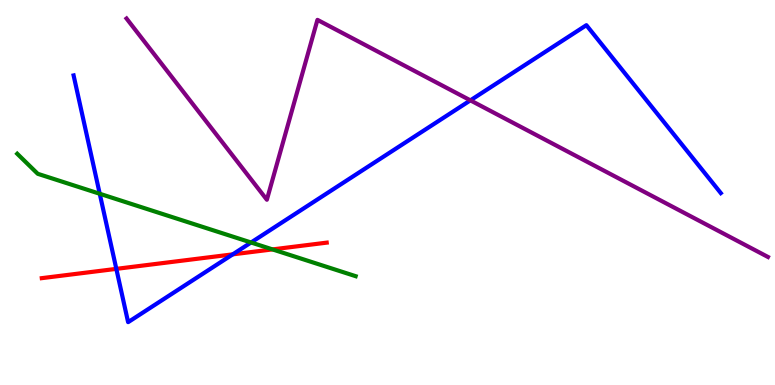[{'lines': ['blue', 'red'], 'intersections': [{'x': 1.5, 'y': 3.02}, {'x': 3.0, 'y': 3.39}]}, {'lines': ['green', 'red'], 'intersections': [{'x': 3.52, 'y': 3.52}]}, {'lines': ['purple', 'red'], 'intersections': []}, {'lines': ['blue', 'green'], 'intersections': [{'x': 1.29, 'y': 4.97}, {'x': 3.24, 'y': 3.7}]}, {'lines': ['blue', 'purple'], 'intersections': [{'x': 6.07, 'y': 7.39}]}, {'lines': ['green', 'purple'], 'intersections': []}]